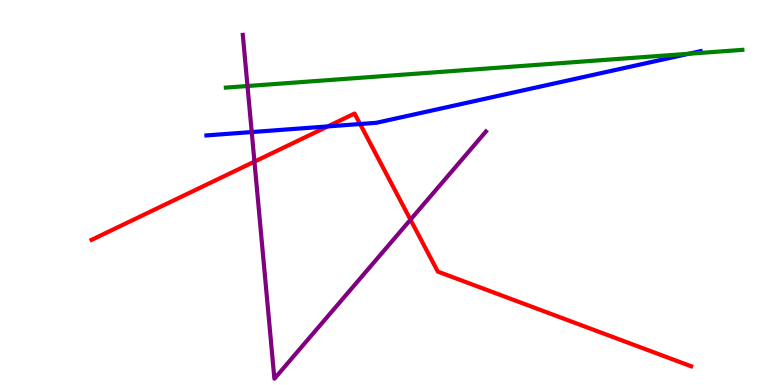[{'lines': ['blue', 'red'], 'intersections': [{'x': 4.23, 'y': 6.72}, {'x': 4.65, 'y': 6.78}]}, {'lines': ['green', 'red'], 'intersections': []}, {'lines': ['purple', 'red'], 'intersections': [{'x': 3.28, 'y': 5.8}, {'x': 5.3, 'y': 4.29}]}, {'lines': ['blue', 'green'], 'intersections': [{'x': 8.89, 'y': 8.6}]}, {'lines': ['blue', 'purple'], 'intersections': [{'x': 3.25, 'y': 6.57}]}, {'lines': ['green', 'purple'], 'intersections': [{'x': 3.19, 'y': 7.77}]}]